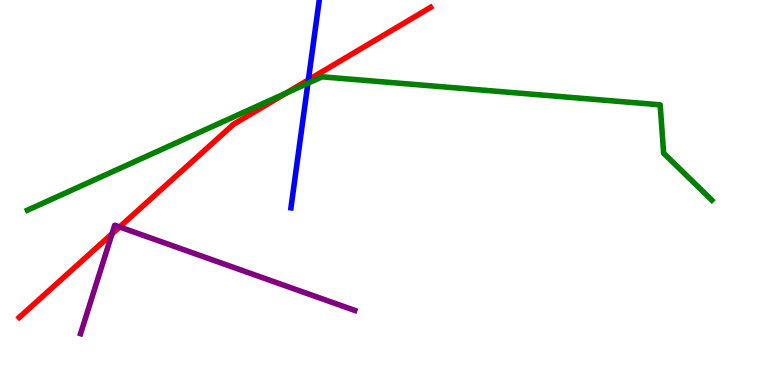[{'lines': ['blue', 'red'], 'intersections': [{'x': 3.98, 'y': 7.92}]}, {'lines': ['green', 'red'], 'intersections': [{'x': 3.69, 'y': 7.58}]}, {'lines': ['purple', 'red'], 'intersections': [{'x': 1.45, 'y': 3.93}, {'x': 1.54, 'y': 4.1}]}, {'lines': ['blue', 'green'], 'intersections': [{'x': 3.97, 'y': 7.84}]}, {'lines': ['blue', 'purple'], 'intersections': []}, {'lines': ['green', 'purple'], 'intersections': []}]